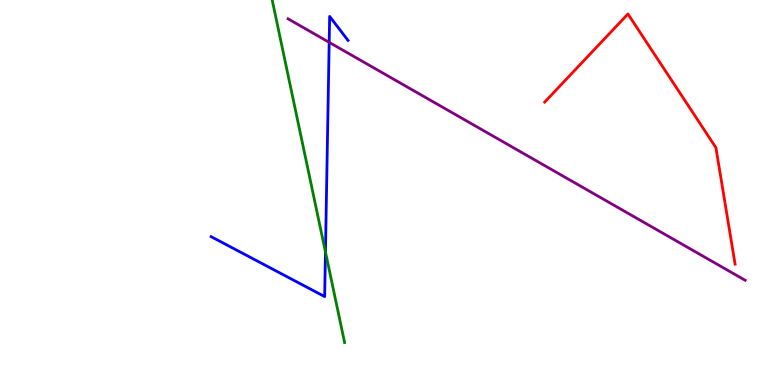[{'lines': ['blue', 'red'], 'intersections': []}, {'lines': ['green', 'red'], 'intersections': []}, {'lines': ['purple', 'red'], 'intersections': []}, {'lines': ['blue', 'green'], 'intersections': [{'x': 4.2, 'y': 3.46}]}, {'lines': ['blue', 'purple'], 'intersections': [{'x': 4.25, 'y': 8.9}]}, {'lines': ['green', 'purple'], 'intersections': []}]